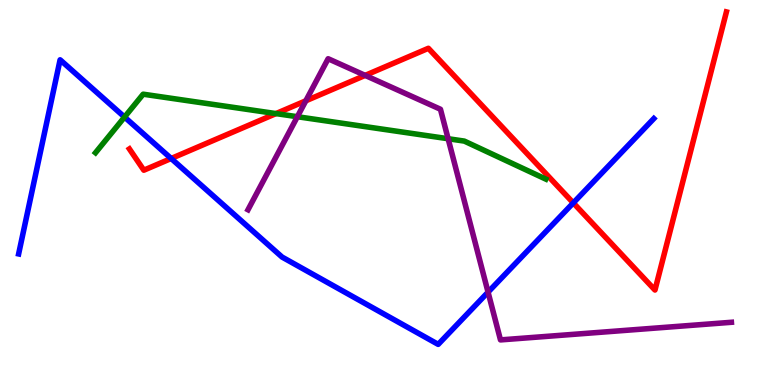[{'lines': ['blue', 'red'], 'intersections': [{'x': 2.21, 'y': 5.88}, {'x': 7.4, 'y': 4.73}]}, {'lines': ['green', 'red'], 'intersections': [{'x': 3.56, 'y': 7.05}]}, {'lines': ['purple', 'red'], 'intersections': [{'x': 3.95, 'y': 7.38}, {'x': 4.71, 'y': 8.04}]}, {'lines': ['blue', 'green'], 'intersections': [{'x': 1.61, 'y': 6.96}]}, {'lines': ['blue', 'purple'], 'intersections': [{'x': 6.3, 'y': 2.41}]}, {'lines': ['green', 'purple'], 'intersections': [{'x': 3.84, 'y': 6.97}, {'x': 5.78, 'y': 6.4}]}]